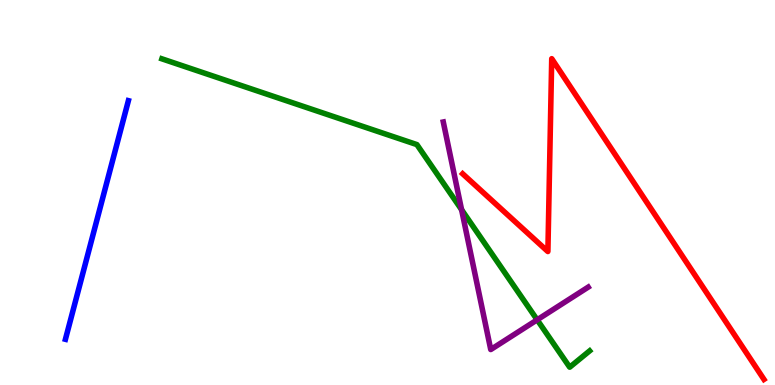[{'lines': ['blue', 'red'], 'intersections': []}, {'lines': ['green', 'red'], 'intersections': []}, {'lines': ['purple', 'red'], 'intersections': []}, {'lines': ['blue', 'green'], 'intersections': []}, {'lines': ['blue', 'purple'], 'intersections': []}, {'lines': ['green', 'purple'], 'intersections': [{'x': 5.96, 'y': 4.55}, {'x': 6.93, 'y': 1.69}]}]